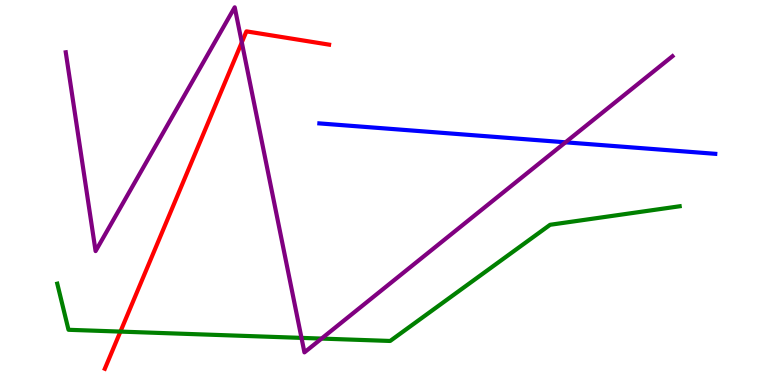[{'lines': ['blue', 'red'], 'intersections': []}, {'lines': ['green', 'red'], 'intersections': [{'x': 1.55, 'y': 1.39}]}, {'lines': ['purple', 'red'], 'intersections': [{'x': 3.12, 'y': 8.9}]}, {'lines': ['blue', 'green'], 'intersections': []}, {'lines': ['blue', 'purple'], 'intersections': [{'x': 7.3, 'y': 6.3}]}, {'lines': ['green', 'purple'], 'intersections': [{'x': 3.89, 'y': 1.22}, {'x': 4.15, 'y': 1.21}]}]